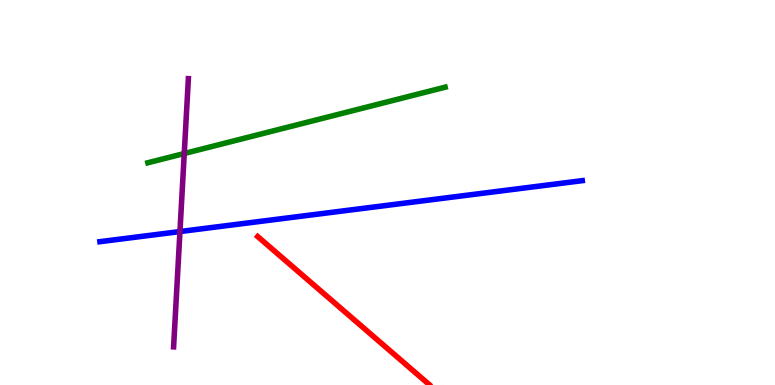[{'lines': ['blue', 'red'], 'intersections': []}, {'lines': ['green', 'red'], 'intersections': []}, {'lines': ['purple', 'red'], 'intersections': []}, {'lines': ['blue', 'green'], 'intersections': []}, {'lines': ['blue', 'purple'], 'intersections': [{'x': 2.32, 'y': 3.99}]}, {'lines': ['green', 'purple'], 'intersections': [{'x': 2.38, 'y': 6.01}]}]